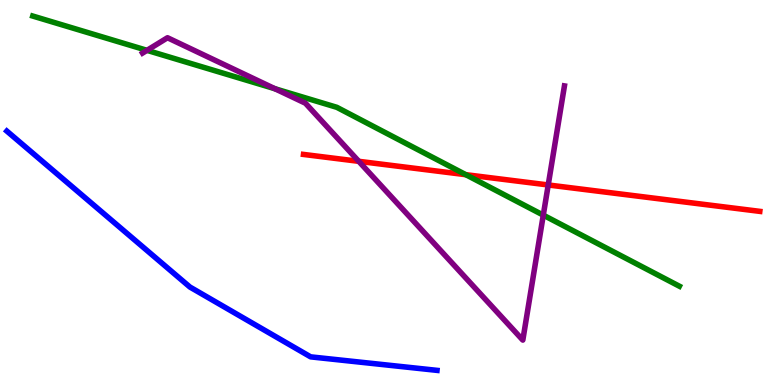[{'lines': ['blue', 'red'], 'intersections': []}, {'lines': ['green', 'red'], 'intersections': [{'x': 6.01, 'y': 5.46}]}, {'lines': ['purple', 'red'], 'intersections': [{'x': 4.63, 'y': 5.81}, {'x': 7.07, 'y': 5.2}]}, {'lines': ['blue', 'green'], 'intersections': []}, {'lines': ['blue', 'purple'], 'intersections': []}, {'lines': ['green', 'purple'], 'intersections': [{'x': 1.9, 'y': 8.69}, {'x': 3.55, 'y': 7.7}, {'x': 7.01, 'y': 4.41}]}]